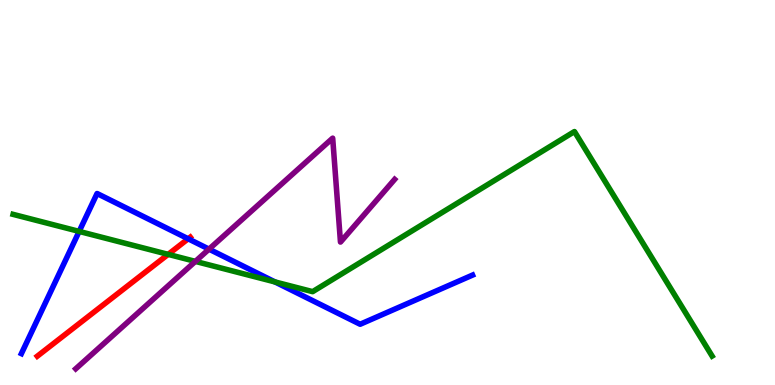[{'lines': ['blue', 'red'], 'intersections': [{'x': 2.43, 'y': 3.8}]}, {'lines': ['green', 'red'], 'intersections': [{'x': 2.17, 'y': 3.39}]}, {'lines': ['purple', 'red'], 'intersections': []}, {'lines': ['blue', 'green'], 'intersections': [{'x': 1.02, 'y': 3.99}, {'x': 3.55, 'y': 2.68}]}, {'lines': ['blue', 'purple'], 'intersections': [{'x': 2.7, 'y': 3.53}]}, {'lines': ['green', 'purple'], 'intersections': [{'x': 2.52, 'y': 3.21}]}]